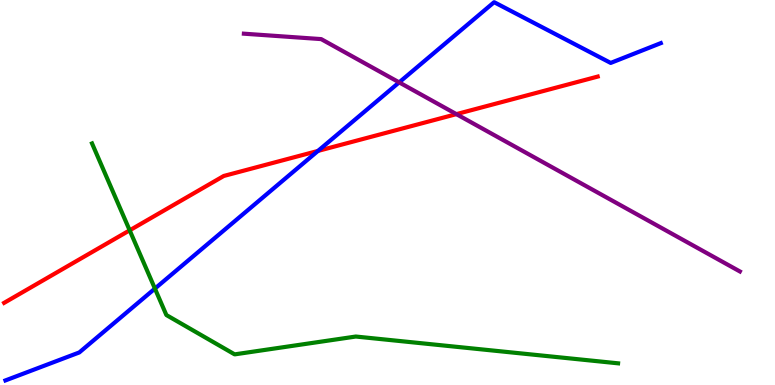[{'lines': ['blue', 'red'], 'intersections': [{'x': 4.1, 'y': 6.08}]}, {'lines': ['green', 'red'], 'intersections': [{'x': 1.67, 'y': 4.02}]}, {'lines': ['purple', 'red'], 'intersections': [{'x': 5.89, 'y': 7.04}]}, {'lines': ['blue', 'green'], 'intersections': [{'x': 2.0, 'y': 2.5}]}, {'lines': ['blue', 'purple'], 'intersections': [{'x': 5.15, 'y': 7.86}]}, {'lines': ['green', 'purple'], 'intersections': []}]